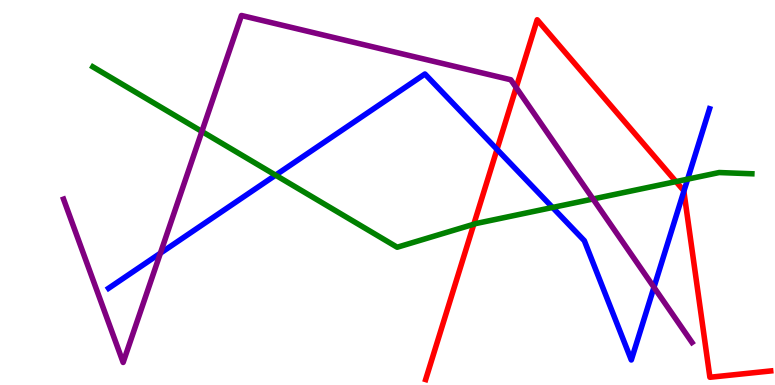[{'lines': ['blue', 'red'], 'intersections': [{'x': 6.41, 'y': 6.12}, {'x': 8.82, 'y': 5.03}]}, {'lines': ['green', 'red'], 'intersections': [{'x': 6.11, 'y': 4.18}, {'x': 8.72, 'y': 5.28}]}, {'lines': ['purple', 'red'], 'intersections': [{'x': 6.66, 'y': 7.73}]}, {'lines': ['blue', 'green'], 'intersections': [{'x': 3.56, 'y': 5.45}, {'x': 7.13, 'y': 4.61}, {'x': 8.87, 'y': 5.35}]}, {'lines': ['blue', 'purple'], 'intersections': [{'x': 2.07, 'y': 3.42}, {'x': 8.44, 'y': 2.54}]}, {'lines': ['green', 'purple'], 'intersections': [{'x': 2.61, 'y': 6.59}, {'x': 7.65, 'y': 4.83}]}]